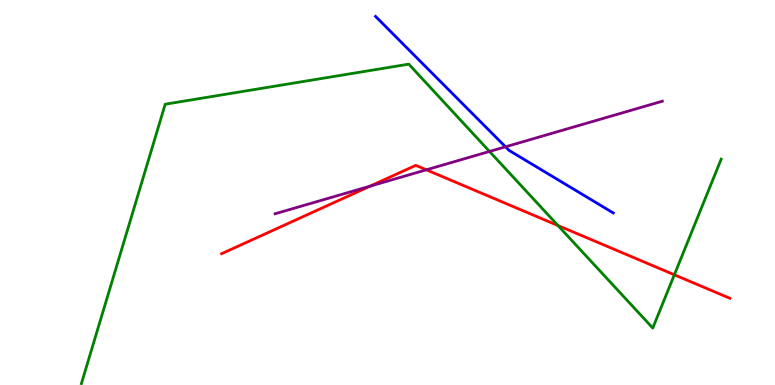[{'lines': ['blue', 'red'], 'intersections': []}, {'lines': ['green', 'red'], 'intersections': [{'x': 7.2, 'y': 4.14}, {'x': 8.7, 'y': 2.86}]}, {'lines': ['purple', 'red'], 'intersections': [{'x': 4.77, 'y': 5.16}, {'x': 5.5, 'y': 5.59}]}, {'lines': ['blue', 'green'], 'intersections': []}, {'lines': ['blue', 'purple'], 'intersections': [{'x': 6.52, 'y': 6.19}]}, {'lines': ['green', 'purple'], 'intersections': [{'x': 6.32, 'y': 6.07}]}]